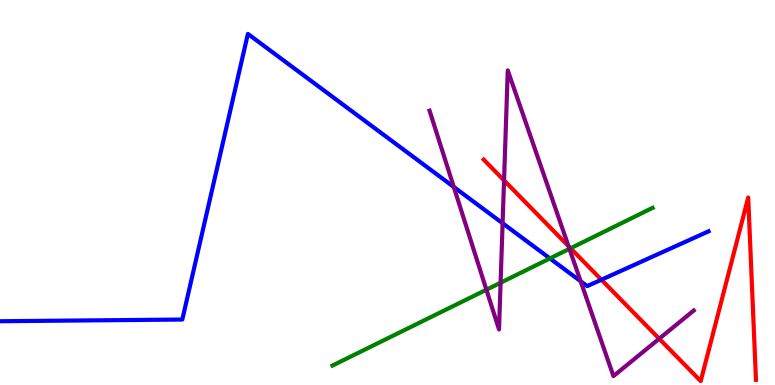[{'lines': ['blue', 'red'], 'intersections': [{'x': 7.76, 'y': 2.73}]}, {'lines': ['green', 'red'], 'intersections': [{'x': 7.36, 'y': 3.55}]}, {'lines': ['purple', 'red'], 'intersections': [{'x': 6.5, 'y': 5.31}, {'x': 7.34, 'y': 3.61}, {'x': 8.51, 'y': 1.2}]}, {'lines': ['blue', 'green'], 'intersections': [{'x': 7.1, 'y': 3.29}]}, {'lines': ['blue', 'purple'], 'intersections': [{'x': 5.86, 'y': 5.14}, {'x': 6.49, 'y': 4.2}, {'x': 7.49, 'y': 2.69}]}, {'lines': ['green', 'purple'], 'intersections': [{'x': 6.28, 'y': 2.47}, {'x': 6.46, 'y': 2.66}, {'x': 7.35, 'y': 3.54}]}]